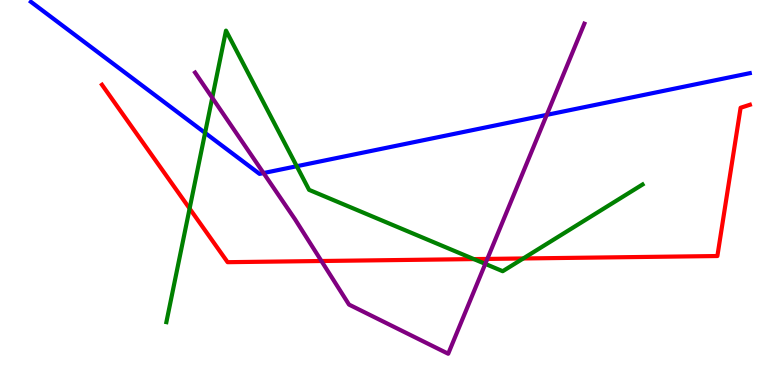[{'lines': ['blue', 'red'], 'intersections': []}, {'lines': ['green', 'red'], 'intersections': [{'x': 2.45, 'y': 4.58}, {'x': 6.11, 'y': 3.27}, {'x': 6.75, 'y': 3.29}]}, {'lines': ['purple', 'red'], 'intersections': [{'x': 4.15, 'y': 3.22}, {'x': 6.29, 'y': 3.27}]}, {'lines': ['blue', 'green'], 'intersections': [{'x': 2.65, 'y': 6.55}, {'x': 3.83, 'y': 5.68}]}, {'lines': ['blue', 'purple'], 'intersections': [{'x': 3.4, 'y': 5.51}, {'x': 7.05, 'y': 7.02}]}, {'lines': ['green', 'purple'], 'intersections': [{'x': 2.74, 'y': 7.46}, {'x': 6.26, 'y': 3.15}]}]